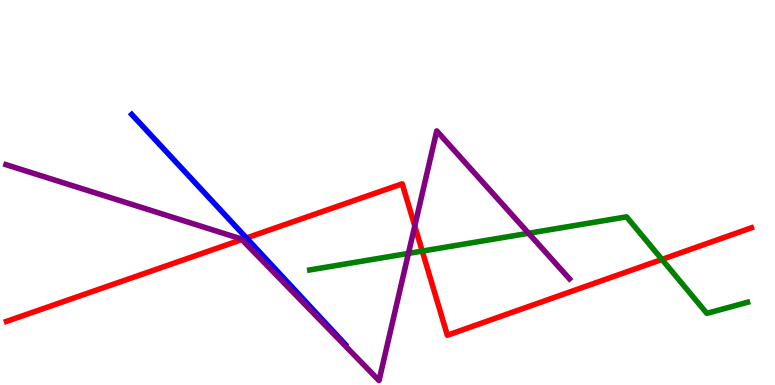[{'lines': ['blue', 'red'], 'intersections': [{'x': 3.18, 'y': 3.82}]}, {'lines': ['green', 'red'], 'intersections': [{'x': 5.45, 'y': 3.48}, {'x': 8.54, 'y': 3.26}]}, {'lines': ['purple', 'red'], 'intersections': [{'x': 3.12, 'y': 3.78}, {'x': 5.35, 'y': 4.13}]}, {'lines': ['blue', 'green'], 'intersections': []}, {'lines': ['blue', 'purple'], 'intersections': []}, {'lines': ['green', 'purple'], 'intersections': [{'x': 5.27, 'y': 3.42}, {'x': 6.82, 'y': 3.94}]}]